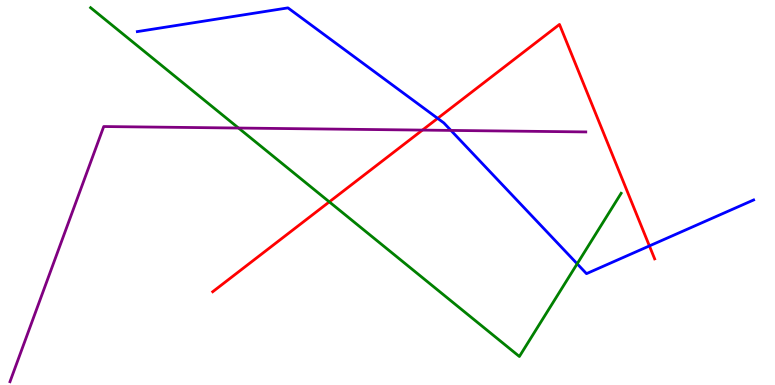[{'lines': ['blue', 'red'], 'intersections': [{'x': 5.65, 'y': 6.93}, {'x': 8.38, 'y': 3.61}]}, {'lines': ['green', 'red'], 'intersections': [{'x': 4.25, 'y': 4.76}]}, {'lines': ['purple', 'red'], 'intersections': [{'x': 5.45, 'y': 6.62}]}, {'lines': ['blue', 'green'], 'intersections': [{'x': 7.45, 'y': 3.15}]}, {'lines': ['blue', 'purple'], 'intersections': [{'x': 5.82, 'y': 6.61}]}, {'lines': ['green', 'purple'], 'intersections': [{'x': 3.08, 'y': 6.67}]}]